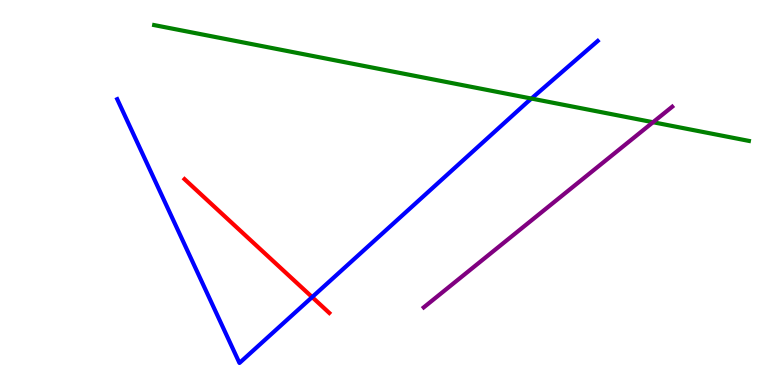[{'lines': ['blue', 'red'], 'intersections': [{'x': 4.03, 'y': 2.28}]}, {'lines': ['green', 'red'], 'intersections': []}, {'lines': ['purple', 'red'], 'intersections': []}, {'lines': ['blue', 'green'], 'intersections': [{'x': 6.86, 'y': 7.44}]}, {'lines': ['blue', 'purple'], 'intersections': []}, {'lines': ['green', 'purple'], 'intersections': [{'x': 8.43, 'y': 6.83}]}]